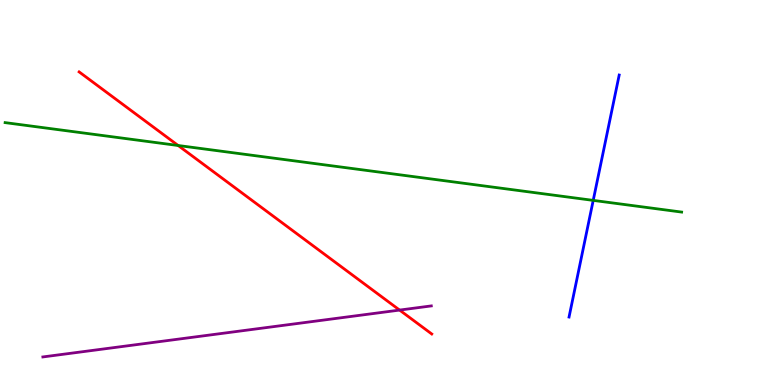[{'lines': ['blue', 'red'], 'intersections': []}, {'lines': ['green', 'red'], 'intersections': [{'x': 2.3, 'y': 6.22}]}, {'lines': ['purple', 'red'], 'intersections': [{'x': 5.16, 'y': 1.95}]}, {'lines': ['blue', 'green'], 'intersections': [{'x': 7.65, 'y': 4.8}]}, {'lines': ['blue', 'purple'], 'intersections': []}, {'lines': ['green', 'purple'], 'intersections': []}]